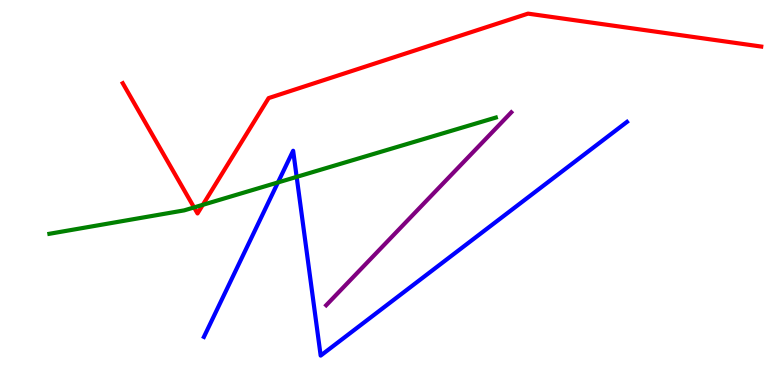[{'lines': ['blue', 'red'], 'intersections': []}, {'lines': ['green', 'red'], 'intersections': [{'x': 2.5, 'y': 4.61}, {'x': 2.62, 'y': 4.68}]}, {'lines': ['purple', 'red'], 'intersections': []}, {'lines': ['blue', 'green'], 'intersections': [{'x': 3.59, 'y': 5.26}, {'x': 3.83, 'y': 5.41}]}, {'lines': ['blue', 'purple'], 'intersections': []}, {'lines': ['green', 'purple'], 'intersections': []}]